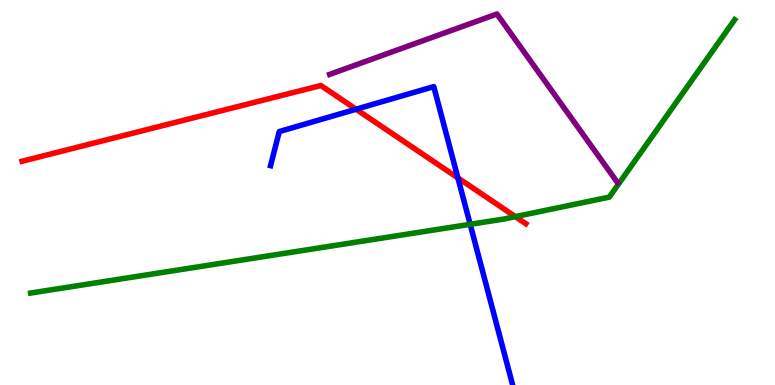[{'lines': ['blue', 'red'], 'intersections': [{'x': 4.59, 'y': 7.16}, {'x': 5.91, 'y': 5.38}]}, {'lines': ['green', 'red'], 'intersections': [{'x': 6.65, 'y': 4.37}]}, {'lines': ['purple', 'red'], 'intersections': []}, {'lines': ['blue', 'green'], 'intersections': [{'x': 6.07, 'y': 4.17}]}, {'lines': ['blue', 'purple'], 'intersections': []}, {'lines': ['green', 'purple'], 'intersections': []}]